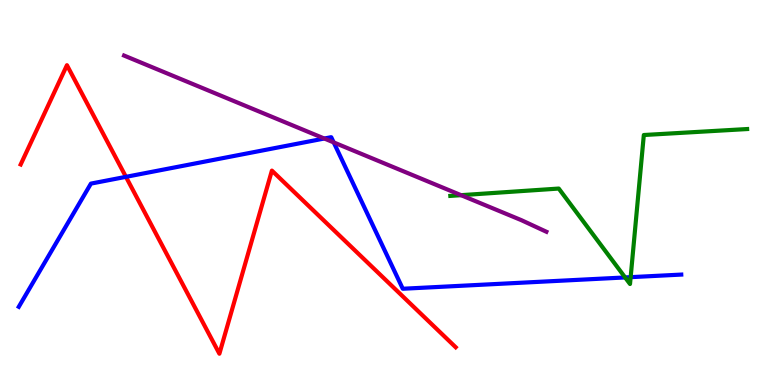[{'lines': ['blue', 'red'], 'intersections': [{'x': 1.63, 'y': 5.41}]}, {'lines': ['green', 'red'], 'intersections': []}, {'lines': ['purple', 'red'], 'intersections': []}, {'lines': ['blue', 'green'], 'intersections': [{'x': 8.07, 'y': 2.79}, {'x': 8.14, 'y': 2.8}]}, {'lines': ['blue', 'purple'], 'intersections': [{'x': 4.18, 'y': 6.4}, {'x': 4.31, 'y': 6.3}]}, {'lines': ['green', 'purple'], 'intersections': [{'x': 5.95, 'y': 4.93}]}]